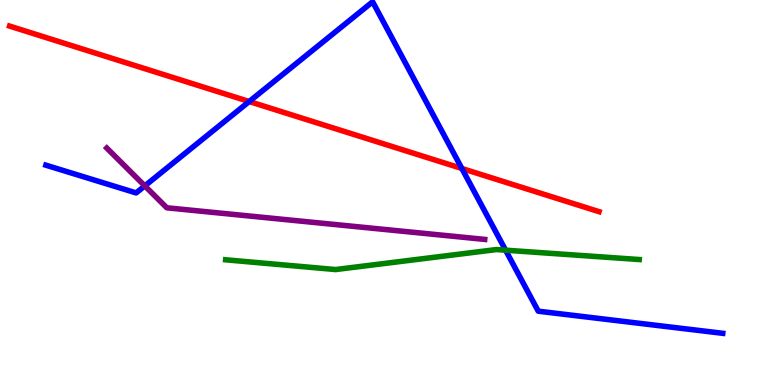[{'lines': ['blue', 'red'], 'intersections': [{'x': 3.22, 'y': 7.36}, {'x': 5.96, 'y': 5.62}]}, {'lines': ['green', 'red'], 'intersections': []}, {'lines': ['purple', 'red'], 'intersections': []}, {'lines': ['blue', 'green'], 'intersections': [{'x': 6.52, 'y': 3.5}]}, {'lines': ['blue', 'purple'], 'intersections': [{'x': 1.87, 'y': 5.17}]}, {'lines': ['green', 'purple'], 'intersections': []}]